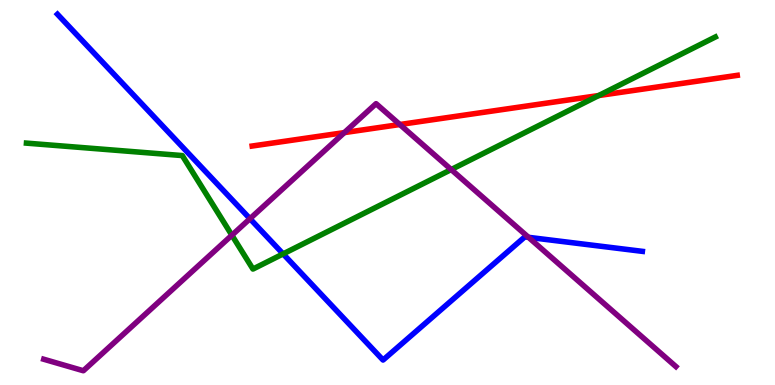[{'lines': ['blue', 'red'], 'intersections': []}, {'lines': ['green', 'red'], 'intersections': [{'x': 7.72, 'y': 7.52}]}, {'lines': ['purple', 'red'], 'intersections': [{'x': 4.44, 'y': 6.56}, {'x': 5.16, 'y': 6.77}]}, {'lines': ['blue', 'green'], 'intersections': [{'x': 3.65, 'y': 3.4}]}, {'lines': ['blue', 'purple'], 'intersections': [{'x': 3.23, 'y': 4.32}, {'x': 6.82, 'y': 3.84}]}, {'lines': ['green', 'purple'], 'intersections': [{'x': 2.99, 'y': 3.89}, {'x': 5.82, 'y': 5.6}]}]